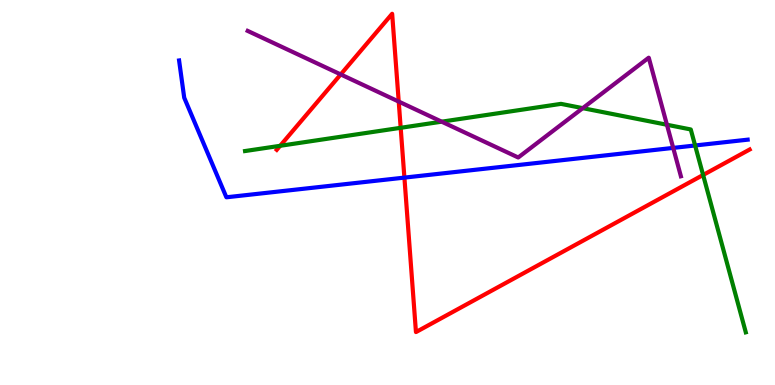[{'lines': ['blue', 'red'], 'intersections': [{'x': 5.22, 'y': 5.39}]}, {'lines': ['green', 'red'], 'intersections': [{'x': 3.61, 'y': 6.21}, {'x': 5.17, 'y': 6.68}, {'x': 9.07, 'y': 5.46}]}, {'lines': ['purple', 'red'], 'intersections': [{'x': 4.4, 'y': 8.07}, {'x': 5.14, 'y': 7.36}]}, {'lines': ['blue', 'green'], 'intersections': [{'x': 8.97, 'y': 6.22}]}, {'lines': ['blue', 'purple'], 'intersections': [{'x': 8.69, 'y': 6.16}]}, {'lines': ['green', 'purple'], 'intersections': [{'x': 5.7, 'y': 6.84}, {'x': 7.52, 'y': 7.19}, {'x': 8.61, 'y': 6.76}]}]